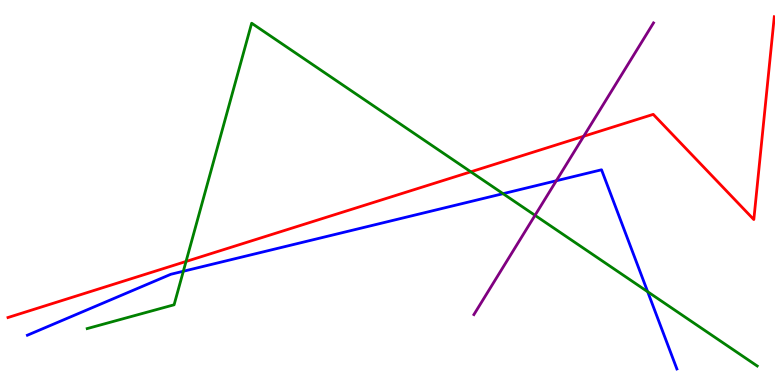[{'lines': ['blue', 'red'], 'intersections': []}, {'lines': ['green', 'red'], 'intersections': [{'x': 2.4, 'y': 3.21}, {'x': 6.07, 'y': 5.54}]}, {'lines': ['purple', 'red'], 'intersections': [{'x': 7.53, 'y': 6.46}]}, {'lines': ['blue', 'green'], 'intersections': [{'x': 2.37, 'y': 2.95}, {'x': 6.49, 'y': 4.97}, {'x': 8.36, 'y': 2.42}]}, {'lines': ['blue', 'purple'], 'intersections': [{'x': 7.18, 'y': 5.31}]}, {'lines': ['green', 'purple'], 'intersections': [{'x': 6.9, 'y': 4.41}]}]